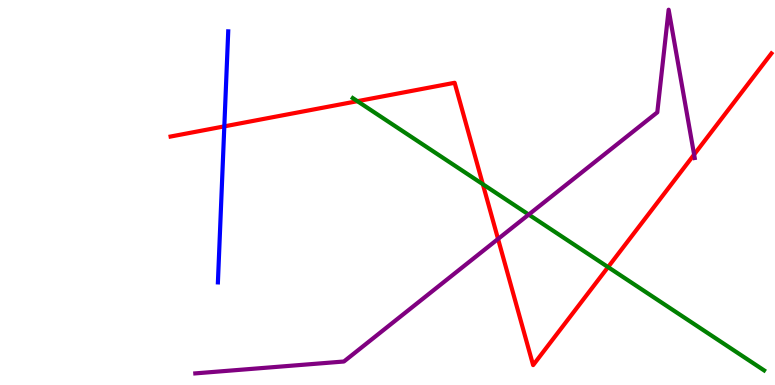[{'lines': ['blue', 'red'], 'intersections': [{'x': 2.89, 'y': 6.72}]}, {'lines': ['green', 'red'], 'intersections': [{'x': 4.61, 'y': 7.37}, {'x': 6.23, 'y': 5.22}, {'x': 7.85, 'y': 3.06}]}, {'lines': ['purple', 'red'], 'intersections': [{'x': 6.43, 'y': 3.79}, {'x': 8.96, 'y': 5.99}]}, {'lines': ['blue', 'green'], 'intersections': []}, {'lines': ['blue', 'purple'], 'intersections': []}, {'lines': ['green', 'purple'], 'intersections': [{'x': 6.82, 'y': 4.43}]}]